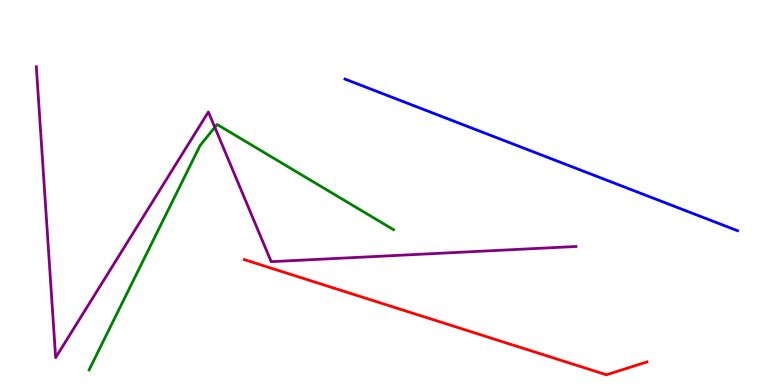[{'lines': ['blue', 'red'], 'intersections': []}, {'lines': ['green', 'red'], 'intersections': []}, {'lines': ['purple', 'red'], 'intersections': []}, {'lines': ['blue', 'green'], 'intersections': []}, {'lines': ['blue', 'purple'], 'intersections': []}, {'lines': ['green', 'purple'], 'intersections': [{'x': 2.77, 'y': 6.69}]}]